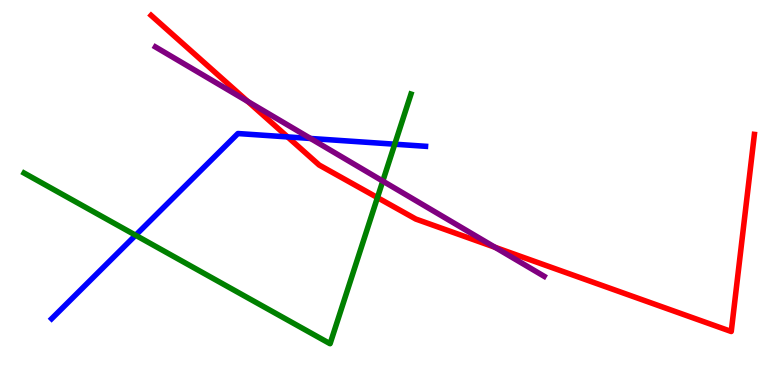[{'lines': ['blue', 'red'], 'intersections': [{'x': 3.71, 'y': 6.44}]}, {'lines': ['green', 'red'], 'intersections': [{'x': 4.87, 'y': 4.87}]}, {'lines': ['purple', 'red'], 'intersections': [{'x': 3.2, 'y': 7.37}, {'x': 6.39, 'y': 3.58}]}, {'lines': ['blue', 'green'], 'intersections': [{'x': 1.75, 'y': 3.89}, {'x': 5.09, 'y': 6.25}]}, {'lines': ['blue', 'purple'], 'intersections': [{'x': 4.01, 'y': 6.4}]}, {'lines': ['green', 'purple'], 'intersections': [{'x': 4.94, 'y': 5.3}]}]